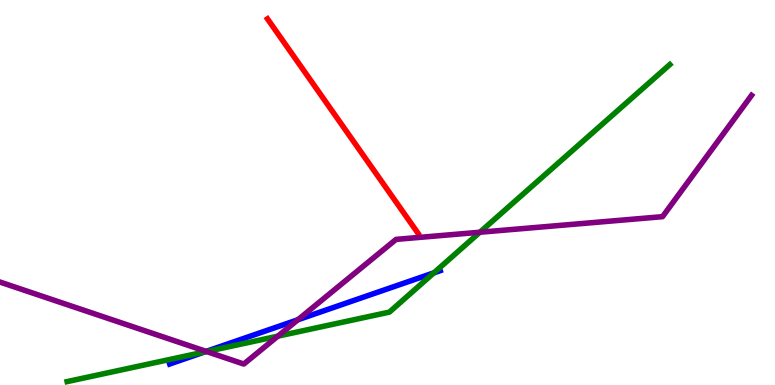[{'lines': ['blue', 'red'], 'intersections': []}, {'lines': ['green', 'red'], 'intersections': []}, {'lines': ['purple', 'red'], 'intersections': []}, {'lines': ['blue', 'green'], 'intersections': [{'x': 2.64, 'y': 0.858}, {'x': 5.6, 'y': 2.91}]}, {'lines': ['blue', 'purple'], 'intersections': [{'x': 2.66, 'y': 0.873}, {'x': 3.84, 'y': 1.69}]}, {'lines': ['green', 'purple'], 'intersections': [{'x': 2.67, 'y': 0.869}, {'x': 3.59, 'y': 1.27}, {'x': 6.19, 'y': 3.97}]}]